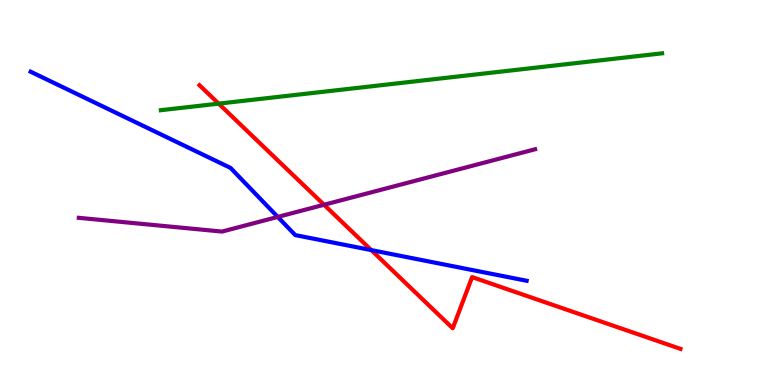[{'lines': ['blue', 'red'], 'intersections': [{'x': 4.79, 'y': 3.5}]}, {'lines': ['green', 'red'], 'intersections': [{'x': 2.82, 'y': 7.31}]}, {'lines': ['purple', 'red'], 'intersections': [{'x': 4.18, 'y': 4.68}]}, {'lines': ['blue', 'green'], 'intersections': []}, {'lines': ['blue', 'purple'], 'intersections': [{'x': 3.58, 'y': 4.37}]}, {'lines': ['green', 'purple'], 'intersections': []}]